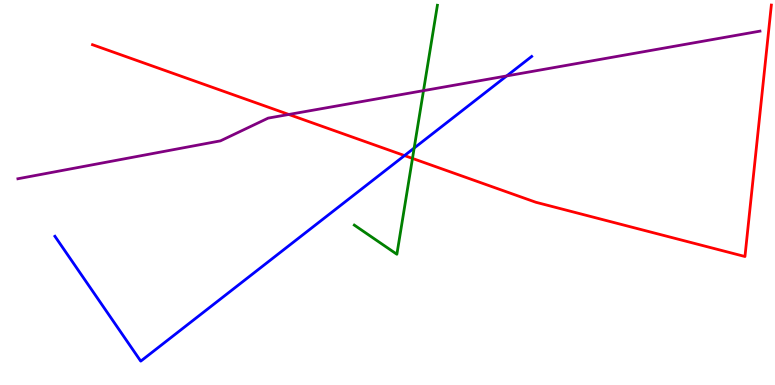[{'lines': ['blue', 'red'], 'intersections': [{'x': 5.22, 'y': 5.96}]}, {'lines': ['green', 'red'], 'intersections': [{'x': 5.32, 'y': 5.89}]}, {'lines': ['purple', 'red'], 'intersections': [{'x': 3.73, 'y': 7.03}]}, {'lines': ['blue', 'green'], 'intersections': [{'x': 5.34, 'y': 6.15}]}, {'lines': ['blue', 'purple'], 'intersections': [{'x': 6.54, 'y': 8.03}]}, {'lines': ['green', 'purple'], 'intersections': [{'x': 5.46, 'y': 7.65}]}]